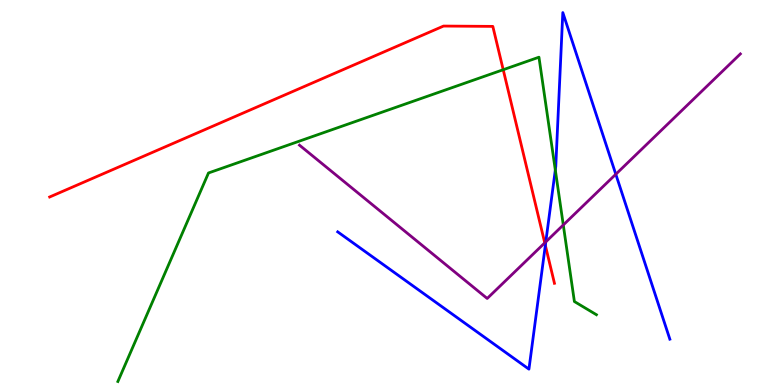[{'lines': ['blue', 'red'], 'intersections': [{'x': 7.04, 'y': 3.63}]}, {'lines': ['green', 'red'], 'intersections': [{'x': 6.49, 'y': 8.19}]}, {'lines': ['purple', 'red'], 'intersections': [{'x': 7.03, 'y': 3.69}]}, {'lines': ['blue', 'green'], 'intersections': [{'x': 7.17, 'y': 5.59}]}, {'lines': ['blue', 'purple'], 'intersections': [{'x': 7.04, 'y': 3.72}, {'x': 7.95, 'y': 5.47}]}, {'lines': ['green', 'purple'], 'intersections': [{'x': 7.27, 'y': 4.16}]}]